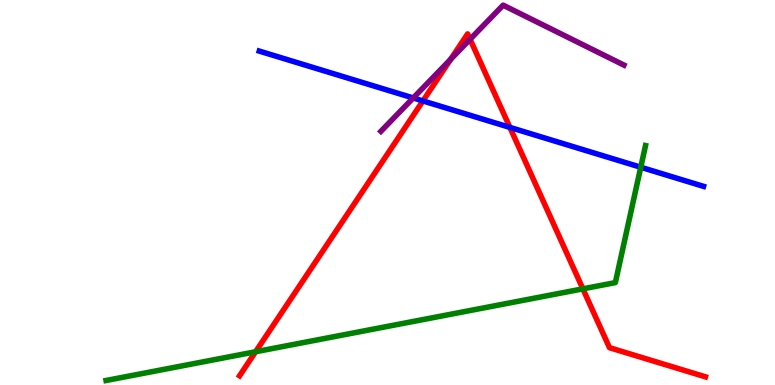[{'lines': ['blue', 'red'], 'intersections': [{'x': 5.46, 'y': 7.38}, {'x': 6.58, 'y': 6.69}]}, {'lines': ['green', 'red'], 'intersections': [{'x': 3.3, 'y': 0.863}, {'x': 7.52, 'y': 2.5}]}, {'lines': ['purple', 'red'], 'intersections': [{'x': 5.81, 'y': 8.46}, {'x': 6.07, 'y': 8.98}]}, {'lines': ['blue', 'green'], 'intersections': [{'x': 8.27, 'y': 5.66}]}, {'lines': ['blue', 'purple'], 'intersections': [{'x': 5.33, 'y': 7.46}]}, {'lines': ['green', 'purple'], 'intersections': []}]